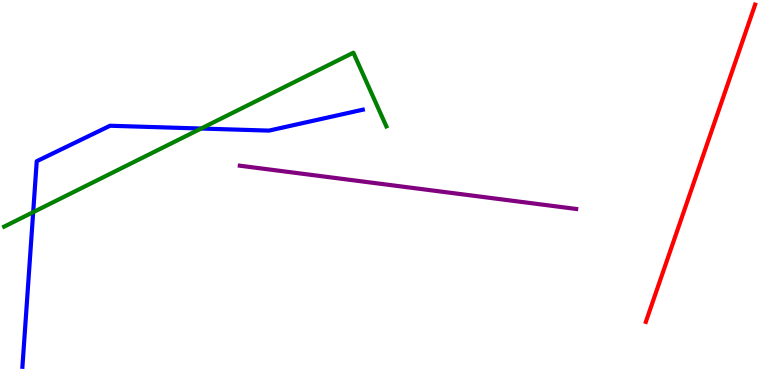[{'lines': ['blue', 'red'], 'intersections': []}, {'lines': ['green', 'red'], 'intersections': []}, {'lines': ['purple', 'red'], 'intersections': []}, {'lines': ['blue', 'green'], 'intersections': [{'x': 0.428, 'y': 4.49}, {'x': 2.59, 'y': 6.66}]}, {'lines': ['blue', 'purple'], 'intersections': []}, {'lines': ['green', 'purple'], 'intersections': []}]